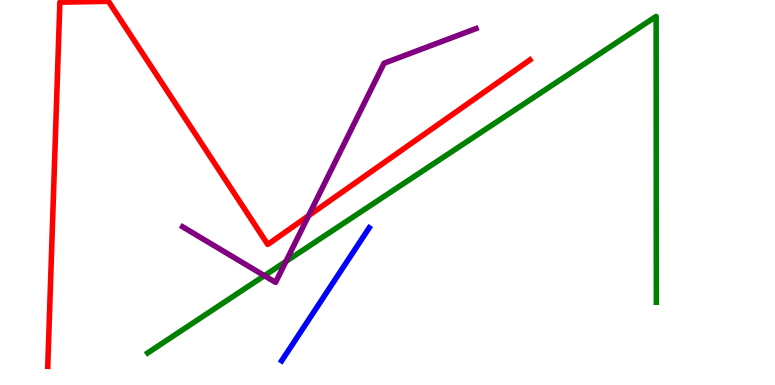[{'lines': ['blue', 'red'], 'intersections': []}, {'lines': ['green', 'red'], 'intersections': []}, {'lines': ['purple', 'red'], 'intersections': [{'x': 3.98, 'y': 4.4}]}, {'lines': ['blue', 'green'], 'intersections': []}, {'lines': ['blue', 'purple'], 'intersections': []}, {'lines': ['green', 'purple'], 'intersections': [{'x': 3.41, 'y': 2.84}, {'x': 3.69, 'y': 3.21}]}]